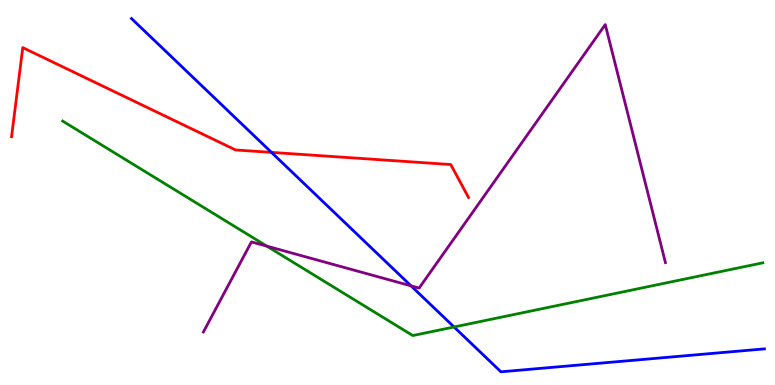[{'lines': ['blue', 'red'], 'intersections': [{'x': 3.5, 'y': 6.04}]}, {'lines': ['green', 'red'], 'intersections': []}, {'lines': ['purple', 'red'], 'intersections': []}, {'lines': ['blue', 'green'], 'intersections': [{'x': 5.86, 'y': 1.51}]}, {'lines': ['blue', 'purple'], 'intersections': [{'x': 5.3, 'y': 2.57}]}, {'lines': ['green', 'purple'], 'intersections': [{'x': 3.44, 'y': 3.61}]}]